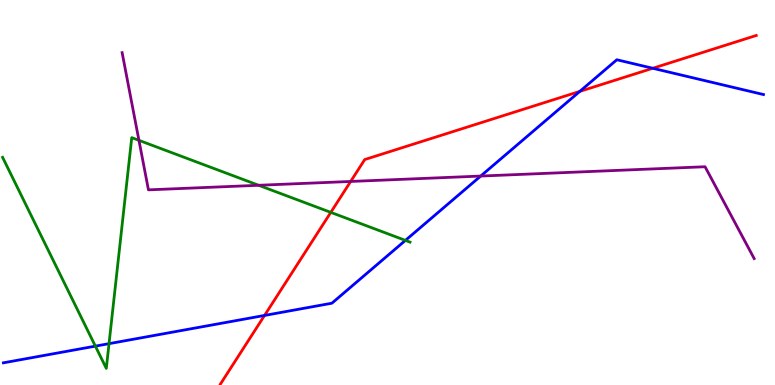[{'lines': ['blue', 'red'], 'intersections': [{'x': 3.41, 'y': 1.81}, {'x': 7.48, 'y': 7.63}, {'x': 8.42, 'y': 8.23}]}, {'lines': ['green', 'red'], 'intersections': [{'x': 4.27, 'y': 4.48}]}, {'lines': ['purple', 'red'], 'intersections': [{'x': 4.52, 'y': 5.29}]}, {'lines': ['blue', 'green'], 'intersections': [{'x': 1.23, 'y': 1.01}, {'x': 1.41, 'y': 1.07}, {'x': 5.23, 'y': 3.76}]}, {'lines': ['blue', 'purple'], 'intersections': [{'x': 6.2, 'y': 5.43}]}, {'lines': ['green', 'purple'], 'intersections': [{'x': 1.79, 'y': 6.35}, {'x': 3.34, 'y': 5.19}]}]